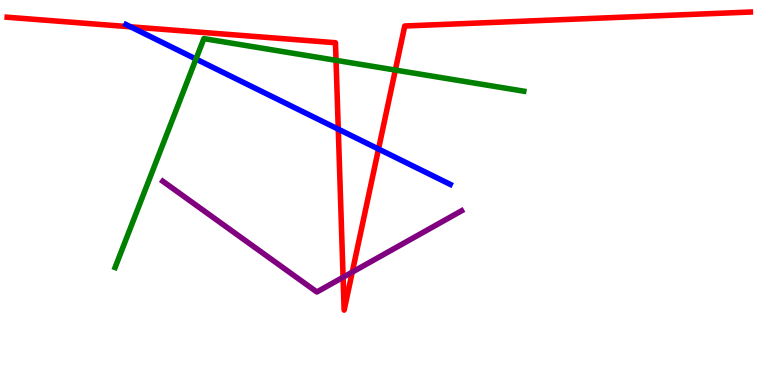[{'lines': ['blue', 'red'], 'intersections': [{'x': 1.69, 'y': 9.3}, {'x': 4.36, 'y': 6.64}, {'x': 4.88, 'y': 6.13}]}, {'lines': ['green', 'red'], 'intersections': [{'x': 4.34, 'y': 8.43}, {'x': 5.1, 'y': 8.18}]}, {'lines': ['purple', 'red'], 'intersections': [{'x': 4.43, 'y': 2.8}, {'x': 4.55, 'y': 2.93}]}, {'lines': ['blue', 'green'], 'intersections': [{'x': 2.53, 'y': 8.47}]}, {'lines': ['blue', 'purple'], 'intersections': []}, {'lines': ['green', 'purple'], 'intersections': []}]